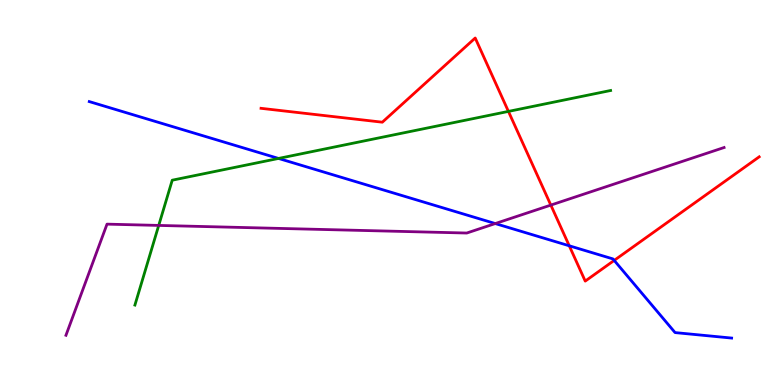[{'lines': ['blue', 'red'], 'intersections': [{'x': 7.35, 'y': 3.62}, {'x': 7.93, 'y': 3.24}]}, {'lines': ['green', 'red'], 'intersections': [{'x': 6.56, 'y': 7.11}]}, {'lines': ['purple', 'red'], 'intersections': [{'x': 7.11, 'y': 4.67}]}, {'lines': ['blue', 'green'], 'intersections': [{'x': 3.59, 'y': 5.88}]}, {'lines': ['blue', 'purple'], 'intersections': [{'x': 6.39, 'y': 4.19}]}, {'lines': ['green', 'purple'], 'intersections': [{'x': 2.05, 'y': 4.14}]}]